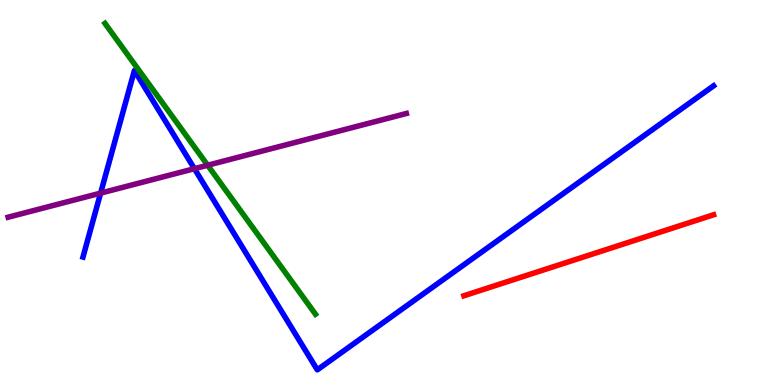[{'lines': ['blue', 'red'], 'intersections': []}, {'lines': ['green', 'red'], 'intersections': []}, {'lines': ['purple', 'red'], 'intersections': []}, {'lines': ['blue', 'green'], 'intersections': []}, {'lines': ['blue', 'purple'], 'intersections': [{'x': 1.3, 'y': 4.98}, {'x': 2.51, 'y': 5.62}]}, {'lines': ['green', 'purple'], 'intersections': [{'x': 2.68, 'y': 5.71}]}]